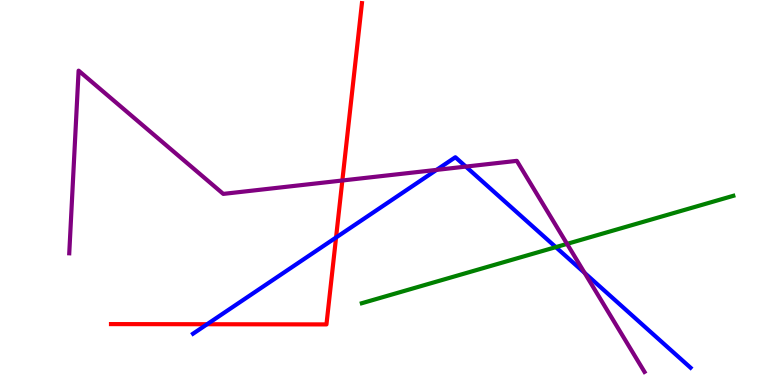[{'lines': ['blue', 'red'], 'intersections': [{'x': 2.67, 'y': 1.58}, {'x': 4.34, 'y': 3.83}]}, {'lines': ['green', 'red'], 'intersections': []}, {'lines': ['purple', 'red'], 'intersections': [{'x': 4.42, 'y': 5.31}]}, {'lines': ['blue', 'green'], 'intersections': [{'x': 7.17, 'y': 3.58}]}, {'lines': ['blue', 'purple'], 'intersections': [{'x': 5.63, 'y': 5.59}, {'x': 6.01, 'y': 5.67}, {'x': 7.54, 'y': 2.91}]}, {'lines': ['green', 'purple'], 'intersections': [{'x': 7.32, 'y': 3.67}]}]